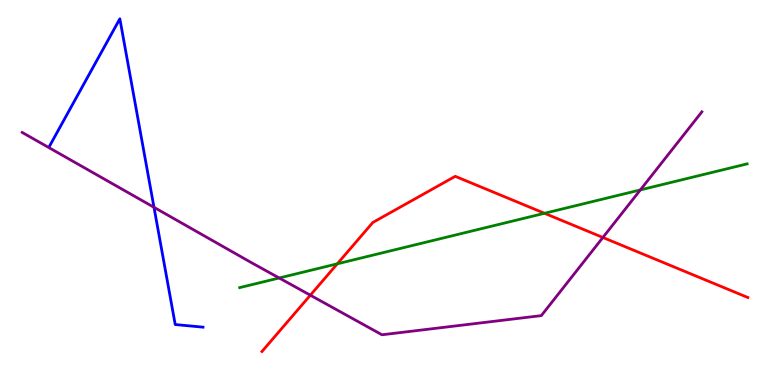[{'lines': ['blue', 'red'], 'intersections': []}, {'lines': ['green', 'red'], 'intersections': [{'x': 4.35, 'y': 3.15}, {'x': 7.03, 'y': 4.46}]}, {'lines': ['purple', 'red'], 'intersections': [{'x': 4.0, 'y': 2.33}, {'x': 7.78, 'y': 3.83}]}, {'lines': ['blue', 'green'], 'intersections': []}, {'lines': ['blue', 'purple'], 'intersections': [{'x': 1.99, 'y': 4.62}]}, {'lines': ['green', 'purple'], 'intersections': [{'x': 3.6, 'y': 2.78}, {'x': 8.26, 'y': 5.07}]}]